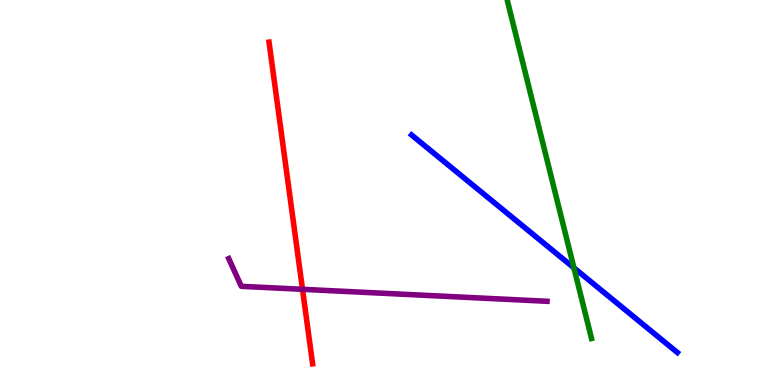[{'lines': ['blue', 'red'], 'intersections': []}, {'lines': ['green', 'red'], 'intersections': []}, {'lines': ['purple', 'red'], 'intersections': [{'x': 3.9, 'y': 2.49}]}, {'lines': ['blue', 'green'], 'intersections': [{'x': 7.41, 'y': 3.04}]}, {'lines': ['blue', 'purple'], 'intersections': []}, {'lines': ['green', 'purple'], 'intersections': []}]